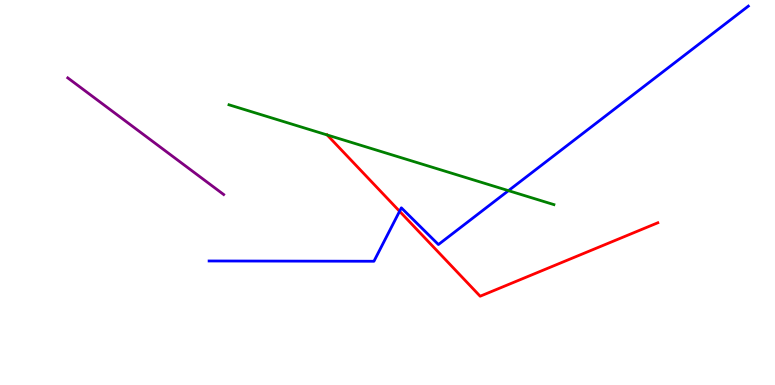[{'lines': ['blue', 'red'], 'intersections': [{'x': 5.16, 'y': 4.51}]}, {'lines': ['green', 'red'], 'intersections': [{'x': 4.22, 'y': 6.49}]}, {'lines': ['purple', 'red'], 'intersections': []}, {'lines': ['blue', 'green'], 'intersections': [{'x': 6.56, 'y': 5.05}]}, {'lines': ['blue', 'purple'], 'intersections': []}, {'lines': ['green', 'purple'], 'intersections': []}]